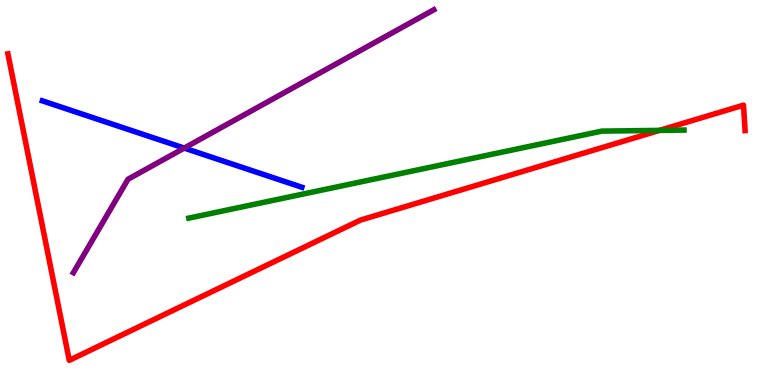[{'lines': ['blue', 'red'], 'intersections': []}, {'lines': ['green', 'red'], 'intersections': [{'x': 8.51, 'y': 6.61}]}, {'lines': ['purple', 'red'], 'intersections': []}, {'lines': ['blue', 'green'], 'intersections': []}, {'lines': ['blue', 'purple'], 'intersections': [{'x': 2.38, 'y': 6.15}]}, {'lines': ['green', 'purple'], 'intersections': []}]